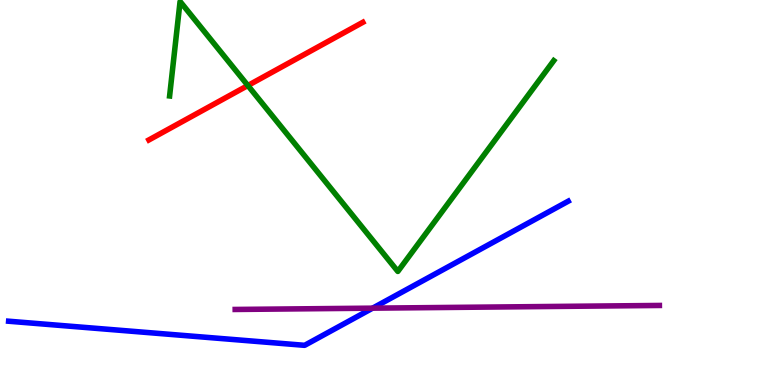[{'lines': ['blue', 'red'], 'intersections': []}, {'lines': ['green', 'red'], 'intersections': [{'x': 3.2, 'y': 7.78}]}, {'lines': ['purple', 'red'], 'intersections': []}, {'lines': ['blue', 'green'], 'intersections': []}, {'lines': ['blue', 'purple'], 'intersections': [{'x': 4.81, 'y': 2.0}]}, {'lines': ['green', 'purple'], 'intersections': []}]